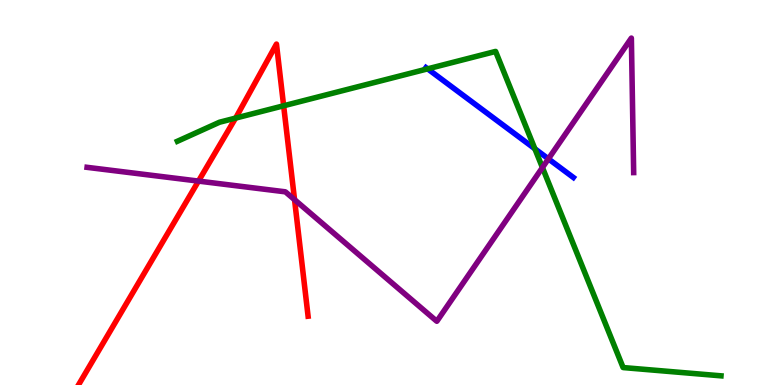[{'lines': ['blue', 'red'], 'intersections': []}, {'lines': ['green', 'red'], 'intersections': [{'x': 3.04, 'y': 6.93}, {'x': 3.66, 'y': 7.25}]}, {'lines': ['purple', 'red'], 'intersections': [{'x': 2.56, 'y': 5.3}, {'x': 3.8, 'y': 4.81}]}, {'lines': ['blue', 'green'], 'intersections': [{'x': 5.52, 'y': 8.21}, {'x': 6.9, 'y': 6.14}]}, {'lines': ['blue', 'purple'], 'intersections': [{'x': 7.08, 'y': 5.87}]}, {'lines': ['green', 'purple'], 'intersections': [{'x': 7.0, 'y': 5.65}]}]